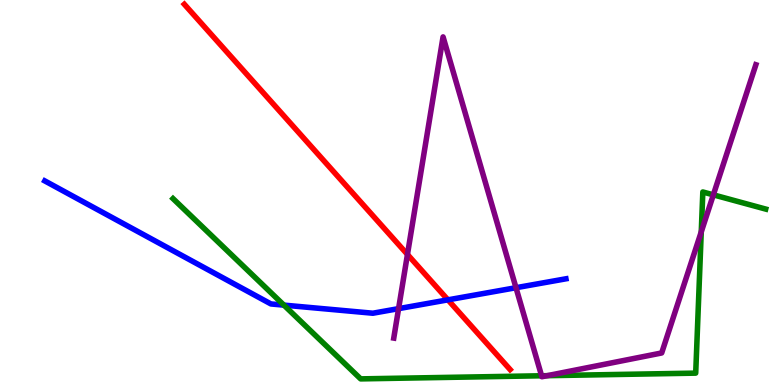[{'lines': ['blue', 'red'], 'intersections': [{'x': 5.78, 'y': 2.21}]}, {'lines': ['green', 'red'], 'intersections': []}, {'lines': ['purple', 'red'], 'intersections': [{'x': 5.26, 'y': 3.39}]}, {'lines': ['blue', 'green'], 'intersections': [{'x': 3.66, 'y': 2.07}]}, {'lines': ['blue', 'purple'], 'intersections': [{'x': 5.14, 'y': 1.98}, {'x': 6.66, 'y': 2.53}]}, {'lines': ['green', 'purple'], 'intersections': [{'x': 6.99, 'y': 0.24}, {'x': 7.06, 'y': 0.242}, {'x': 9.05, 'y': 3.98}, {'x': 9.2, 'y': 4.94}]}]